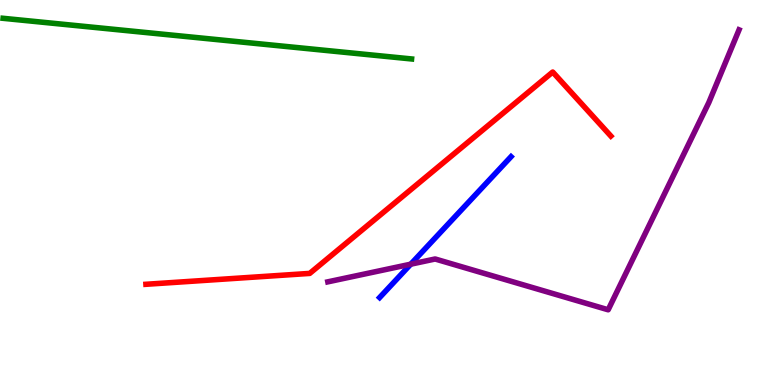[{'lines': ['blue', 'red'], 'intersections': []}, {'lines': ['green', 'red'], 'intersections': []}, {'lines': ['purple', 'red'], 'intersections': []}, {'lines': ['blue', 'green'], 'intersections': []}, {'lines': ['blue', 'purple'], 'intersections': [{'x': 5.3, 'y': 3.14}]}, {'lines': ['green', 'purple'], 'intersections': []}]